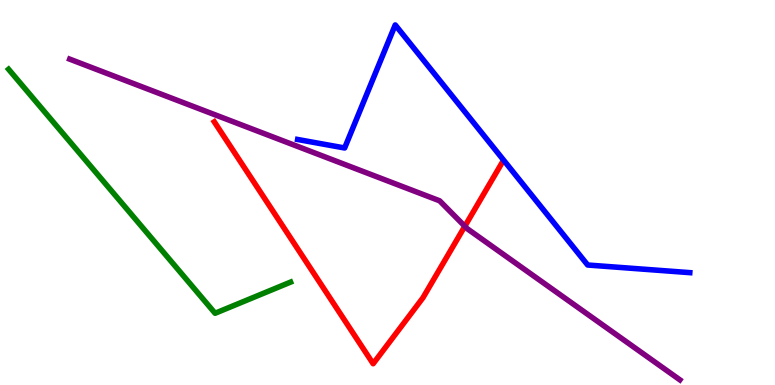[{'lines': ['blue', 'red'], 'intersections': []}, {'lines': ['green', 'red'], 'intersections': []}, {'lines': ['purple', 'red'], 'intersections': [{'x': 6.0, 'y': 4.12}]}, {'lines': ['blue', 'green'], 'intersections': []}, {'lines': ['blue', 'purple'], 'intersections': []}, {'lines': ['green', 'purple'], 'intersections': []}]